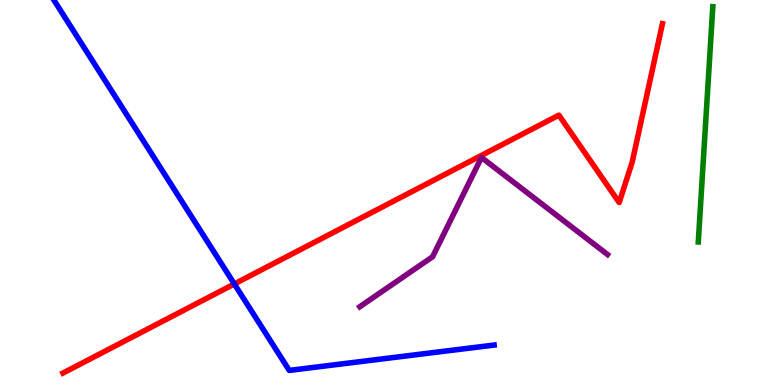[{'lines': ['blue', 'red'], 'intersections': [{'x': 3.02, 'y': 2.62}]}, {'lines': ['green', 'red'], 'intersections': []}, {'lines': ['purple', 'red'], 'intersections': []}, {'lines': ['blue', 'green'], 'intersections': []}, {'lines': ['blue', 'purple'], 'intersections': []}, {'lines': ['green', 'purple'], 'intersections': []}]